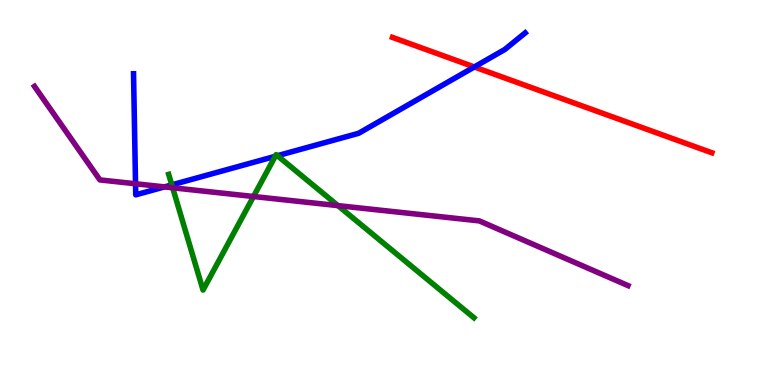[{'lines': ['blue', 'red'], 'intersections': [{'x': 6.12, 'y': 8.26}]}, {'lines': ['green', 'red'], 'intersections': []}, {'lines': ['purple', 'red'], 'intersections': []}, {'lines': ['blue', 'green'], 'intersections': [{'x': 2.22, 'y': 5.2}, {'x': 3.55, 'y': 5.94}, {'x': 3.58, 'y': 5.96}]}, {'lines': ['blue', 'purple'], 'intersections': [{'x': 1.75, 'y': 5.23}, {'x': 2.12, 'y': 5.15}]}, {'lines': ['green', 'purple'], 'intersections': [{'x': 2.23, 'y': 5.12}, {'x': 3.27, 'y': 4.9}, {'x': 4.36, 'y': 4.66}]}]